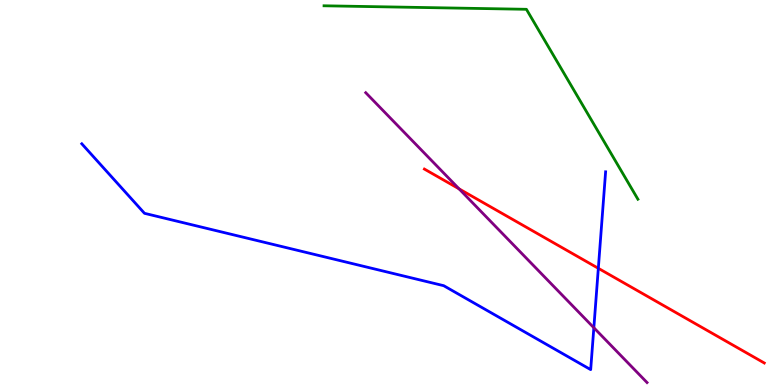[{'lines': ['blue', 'red'], 'intersections': [{'x': 7.72, 'y': 3.03}]}, {'lines': ['green', 'red'], 'intersections': []}, {'lines': ['purple', 'red'], 'intersections': [{'x': 5.92, 'y': 5.09}]}, {'lines': ['blue', 'green'], 'intersections': []}, {'lines': ['blue', 'purple'], 'intersections': [{'x': 7.66, 'y': 1.49}]}, {'lines': ['green', 'purple'], 'intersections': []}]